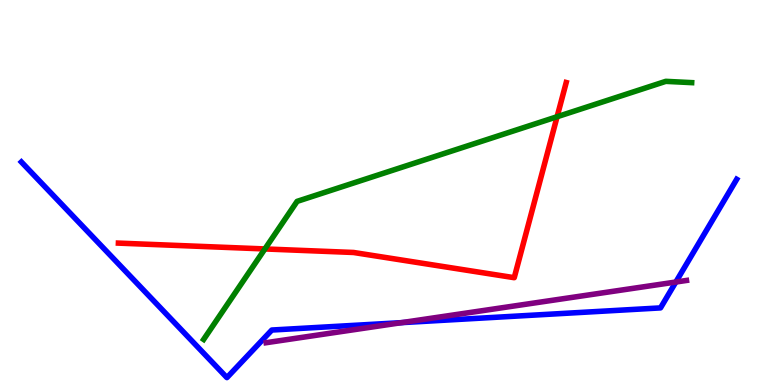[{'lines': ['blue', 'red'], 'intersections': []}, {'lines': ['green', 'red'], 'intersections': [{'x': 3.42, 'y': 3.53}, {'x': 7.19, 'y': 6.97}]}, {'lines': ['purple', 'red'], 'intersections': []}, {'lines': ['blue', 'green'], 'intersections': []}, {'lines': ['blue', 'purple'], 'intersections': [{'x': 5.18, 'y': 1.62}, {'x': 8.72, 'y': 2.67}]}, {'lines': ['green', 'purple'], 'intersections': []}]